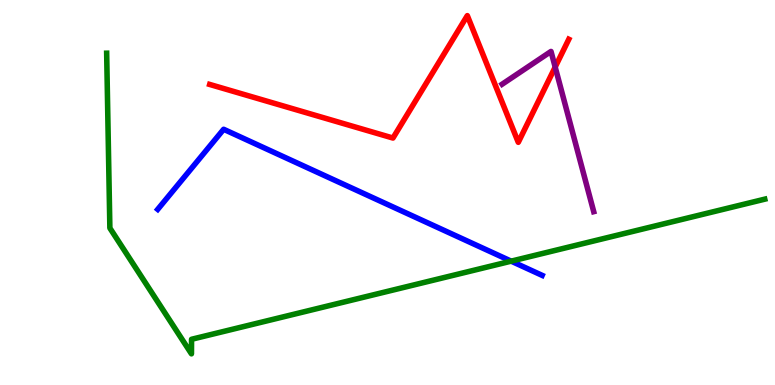[{'lines': ['blue', 'red'], 'intersections': []}, {'lines': ['green', 'red'], 'intersections': []}, {'lines': ['purple', 'red'], 'intersections': [{'x': 7.16, 'y': 8.26}]}, {'lines': ['blue', 'green'], 'intersections': [{'x': 6.6, 'y': 3.22}]}, {'lines': ['blue', 'purple'], 'intersections': []}, {'lines': ['green', 'purple'], 'intersections': []}]